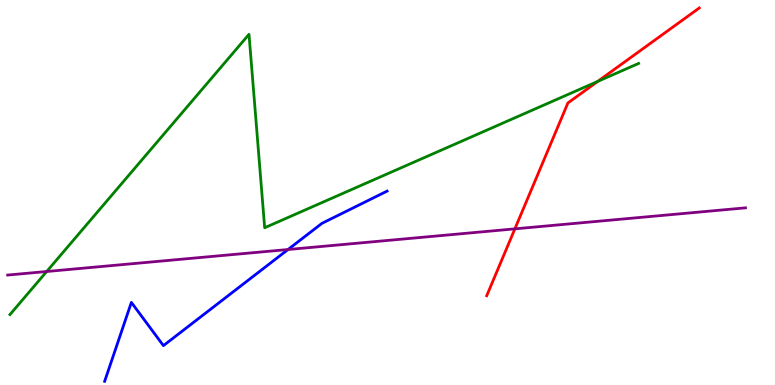[{'lines': ['blue', 'red'], 'intersections': []}, {'lines': ['green', 'red'], 'intersections': [{'x': 7.71, 'y': 7.89}]}, {'lines': ['purple', 'red'], 'intersections': [{'x': 6.64, 'y': 4.06}]}, {'lines': ['blue', 'green'], 'intersections': []}, {'lines': ['blue', 'purple'], 'intersections': [{'x': 3.72, 'y': 3.52}]}, {'lines': ['green', 'purple'], 'intersections': [{'x': 0.603, 'y': 2.95}]}]